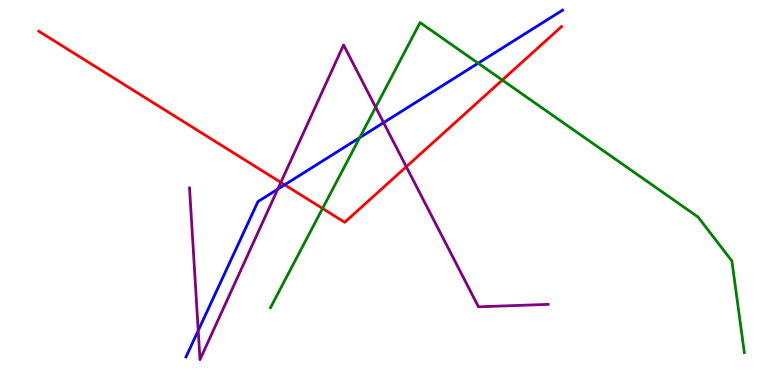[{'lines': ['blue', 'red'], 'intersections': [{'x': 3.67, 'y': 5.2}]}, {'lines': ['green', 'red'], 'intersections': [{'x': 4.16, 'y': 4.59}, {'x': 6.48, 'y': 7.92}]}, {'lines': ['purple', 'red'], 'intersections': [{'x': 3.62, 'y': 5.26}, {'x': 5.24, 'y': 5.67}]}, {'lines': ['blue', 'green'], 'intersections': [{'x': 4.64, 'y': 6.43}, {'x': 6.17, 'y': 8.36}]}, {'lines': ['blue', 'purple'], 'intersections': [{'x': 2.56, 'y': 1.41}, {'x': 3.58, 'y': 5.09}, {'x': 4.95, 'y': 6.81}]}, {'lines': ['green', 'purple'], 'intersections': [{'x': 4.85, 'y': 7.21}]}]